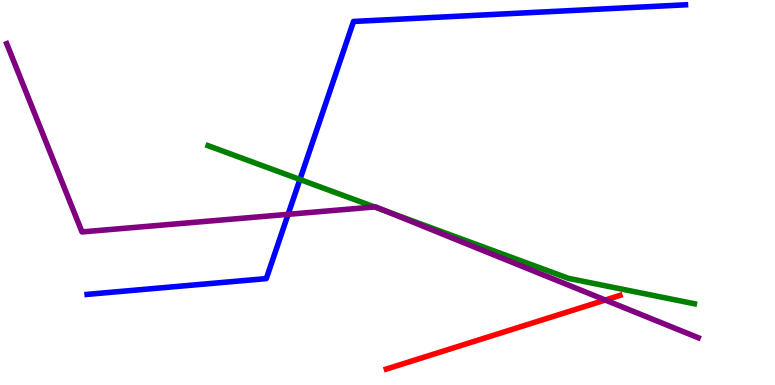[{'lines': ['blue', 'red'], 'intersections': []}, {'lines': ['green', 'red'], 'intersections': []}, {'lines': ['purple', 'red'], 'intersections': [{'x': 7.81, 'y': 2.21}]}, {'lines': ['blue', 'green'], 'intersections': [{'x': 3.87, 'y': 5.34}]}, {'lines': ['blue', 'purple'], 'intersections': [{'x': 3.72, 'y': 4.43}]}, {'lines': ['green', 'purple'], 'intersections': [{'x': 4.83, 'y': 4.62}, {'x': 4.99, 'y': 4.51}]}]